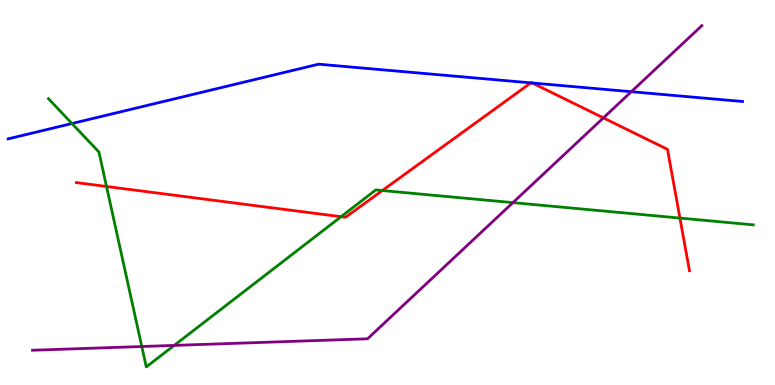[{'lines': ['blue', 'red'], 'intersections': [{'x': 6.85, 'y': 7.85}, {'x': 6.87, 'y': 7.84}]}, {'lines': ['green', 'red'], 'intersections': [{'x': 1.37, 'y': 5.16}, {'x': 4.4, 'y': 4.37}, {'x': 4.93, 'y': 5.05}, {'x': 8.77, 'y': 4.34}]}, {'lines': ['purple', 'red'], 'intersections': [{'x': 7.79, 'y': 6.94}]}, {'lines': ['blue', 'green'], 'intersections': [{'x': 0.928, 'y': 6.79}]}, {'lines': ['blue', 'purple'], 'intersections': [{'x': 8.15, 'y': 7.62}]}, {'lines': ['green', 'purple'], 'intersections': [{'x': 1.83, 'y': 1.0}, {'x': 2.25, 'y': 1.03}, {'x': 6.62, 'y': 4.74}]}]